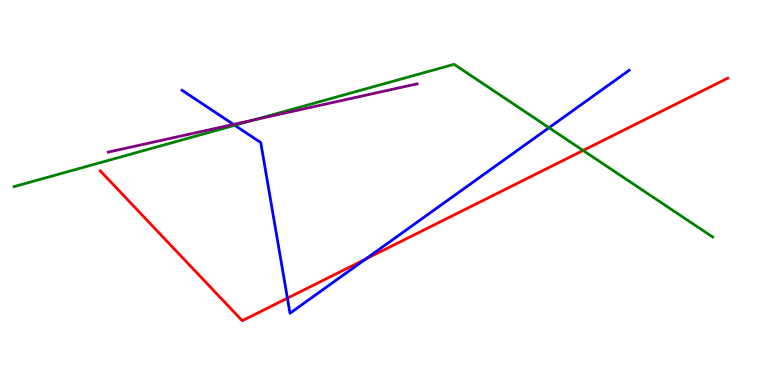[{'lines': ['blue', 'red'], 'intersections': [{'x': 3.71, 'y': 2.26}, {'x': 4.72, 'y': 3.27}]}, {'lines': ['green', 'red'], 'intersections': [{'x': 7.52, 'y': 6.09}]}, {'lines': ['purple', 'red'], 'intersections': []}, {'lines': ['blue', 'green'], 'intersections': [{'x': 3.03, 'y': 6.75}, {'x': 7.08, 'y': 6.68}]}, {'lines': ['blue', 'purple'], 'intersections': [{'x': 3.01, 'y': 6.77}]}, {'lines': ['green', 'purple'], 'intersections': [{'x': 3.28, 'y': 6.89}]}]